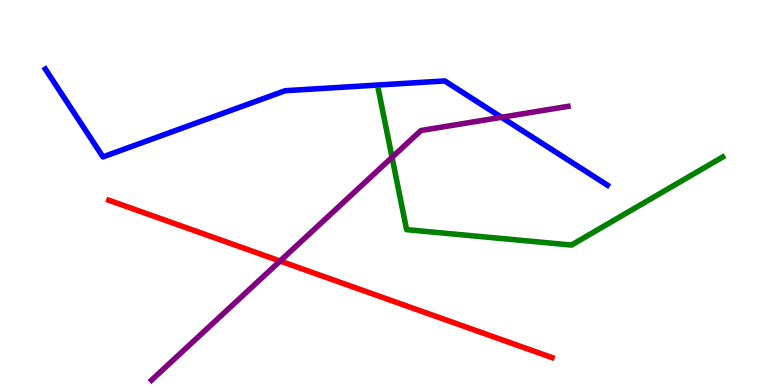[{'lines': ['blue', 'red'], 'intersections': []}, {'lines': ['green', 'red'], 'intersections': []}, {'lines': ['purple', 'red'], 'intersections': [{'x': 3.61, 'y': 3.22}]}, {'lines': ['blue', 'green'], 'intersections': []}, {'lines': ['blue', 'purple'], 'intersections': [{'x': 6.47, 'y': 6.95}]}, {'lines': ['green', 'purple'], 'intersections': [{'x': 5.06, 'y': 5.91}]}]